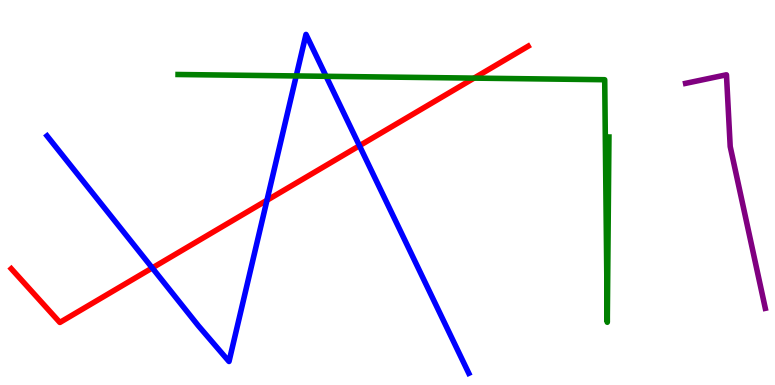[{'lines': ['blue', 'red'], 'intersections': [{'x': 1.96, 'y': 3.04}, {'x': 3.44, 'y': 4.8}, {'x': 4.64, 'y': 6.22}]}, {'lines': ['green', 'red'], 'intersections': [{'x': 6.12, 'y': 7.97}]}, {'lines': ['purple', 'red'], 'intersections': []}, {'lines': ['blue', 'green'], 'intersections': [{'x': 3.82, 'y': 8.03}, {'x': 4.21, 'y': 8.02}]}, {'lines': ['blue', 'purple'], 'intersections': []}, {'lines': ['green', 'purple'], 'intersections': []}]